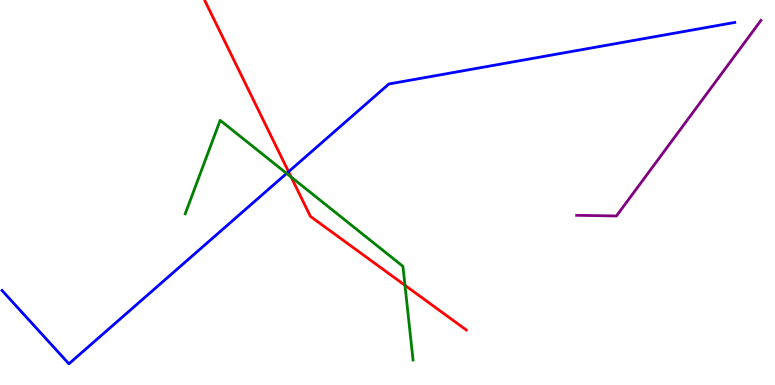[{'lines': ['blue', 'red'], 'intersections': [{'x': 3.72, 'y': 5.54}]}, {'lines': ['green', 'red'], 'intersections': [{'x': 3.76, 'y': 5.4}, {'x': 5.23, 'y': 2.59}]}, {'lines': ['purple', 'red'], 'intersections': []}, {'lines': ['blue', 'green'], 'intersections': [{'x': 3.7, 'y': 5.5}]}, {'lines': ['blue', 'purple'], 'intersections': []}, {'lines': ['green', 'purple'], 'intersections': []}]